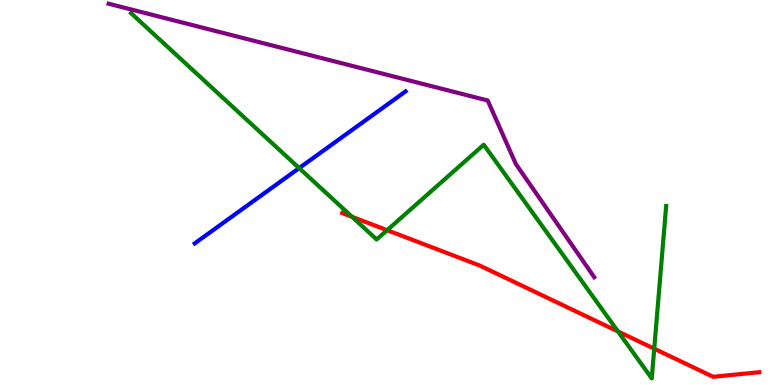[{'lines': ['blue', 'red'], 'intersections': []}, {'lines': ['green', 'red'], 'intersections': [{'x': 4.54, 'y': 4.37}, {'x': 5.0, 'y': 4.02}, {'x': 7.97, 'y': 1.39}, {'x': 8.44, 'y': 0.942}]}, {'lines': ['purple', 'red'], 'intersections': []}, {'lines': ['blue', 'green'], 'intersections': [{'x': 3.86, 'y': 5.63}]}, {'lines': ['blue', 'purple'], 'intersections': []}, {'lines': ['green', 'purple'], 'intersections': []}]